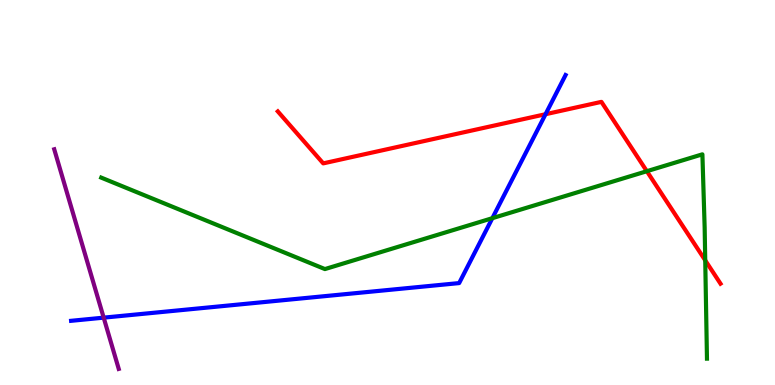[{'lines': ['blue', 'red'], 'intersections': [{'x': 7.04, 'y': 7.03}]}, {'lines': ['green', 'red'], 'intersections': [{'x': 8.35, 'y': 5.55}, {'x': 9.1, 'y': 3.24}]}, {'lines': ['purple', 'red'], 'intersections': []}, {'lines': ['blue', 'green'], 'intersections': [{'x': 6.35, 'y': 4.33}]}, {'lines': ['blue', 'purple'], 'intersections': [{'x': 1.34, 'y': 1.75}]}, {'lines': ['green', 'purple'], 'intersections': []}]